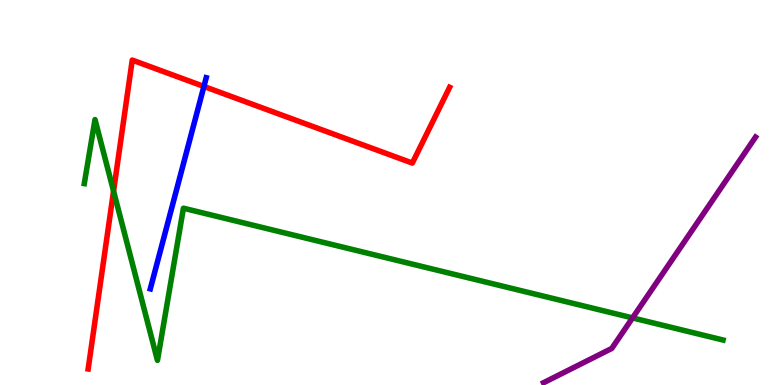[{'lines': ['blue', 'red'], 'intersections': [{'x': 2.63, 'y': 7.75}]}, {'lines': ['green', 'red'], 'intersections': [{'x': 1.47, 'y': 5.04}]}, {'lines': ['purple', 'red'], 'intersections': []}, {'lines': ['blue', 'green'], 'intersections': []}, {'lines': ['blue', 'purple'], 'intersections': []}, {'lines': ['green', 'purple'], 'intersections': [{'x': 8.16, 'y': 1.74}]}]